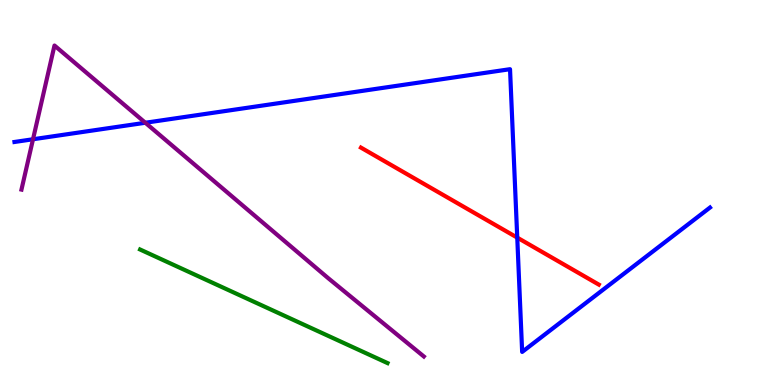[{'lines': ['blue', 'red'], 'intersections': [{'x': 6.67, 'y': 3.83}]}, {'lines': ['green', 'red'], 'intersections': []}, {'lines': ['purple', 'red'], 'intersections': []}, {'lines': ['blue', 'green'], 'intersections': []}, {'lines': ['blue', 'purple'], 'intersections': [{'x': 0.426, 'y': 6.38}, {'x': 1.88, 'y': 6.81}]}, {'lines': ['green', 'purple'], 'intersections': []}]